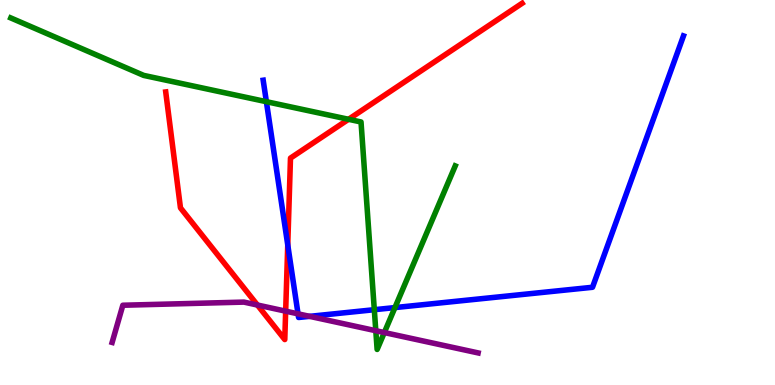[{'lines': ['blue', 'red'], 'intersections': [{'x': 3.71, 'y': 3.64}]}, {'lines': ['green', 'red'], 'intersections': [{'x': 4.5, 'y': 6.9}]}, {'lines': ['purple', 'red'], 'intersections': [{'x': 3.32, 'y': 2.08}, {'x': 3.69, 'y': 1.92}]}, {'lines': ['blue', 'green'], 'intersections': [{'x': 3.44, 'y': 7.36}, {'x': 4.83, 'y': 1.96}, {'x': 5.1, 'y': 2.01}]}, {'lines': ['blue', 'purple'], 'intersections': [{'x': 3.85, 'y': 1.85}, {'x': 3.99, 'y': 1.78}]}, {'lines': ['green', 'purple'], 'intersections': [{'x': 4.85, 'y': 1.41}, {'x': 4.96, 'y': 1.36}]}]